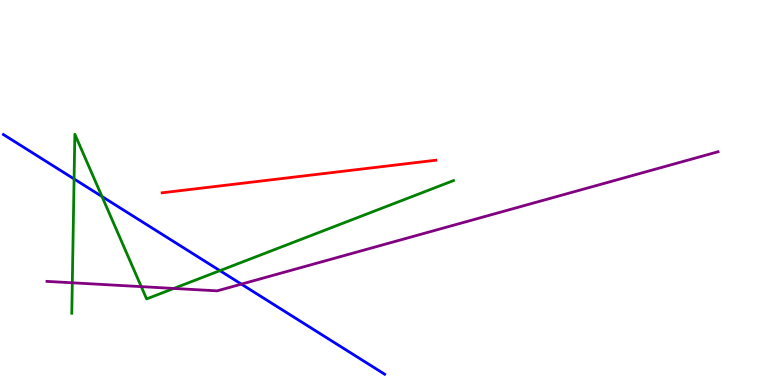[{'lines': ['blue', 'red'], 'intersections': []}, {'lines': ['green', 'red'], 'intersections': []}, {'lines': ['purple', 'red'], 'intersections': []}, {'lines': ['blue', 'green'], 'intersections': [{'x': 0.956, 'y': 5.35}, {'x': 1.32, 'y': 4.9}, {'x': 2.84, 'y': 2.97}]}, {'lines': ['blue', 'purple'], 'intersections': [{'x': 3.11, 'y': 2.62}]}, {'lines': ['green', 'purple'], 'intersections': [{'x': 0.933, 'y': 2.65}, {'x': 1.82, 'y': 2.55}, {'x': 2.24, 'y': 2.51}]}]